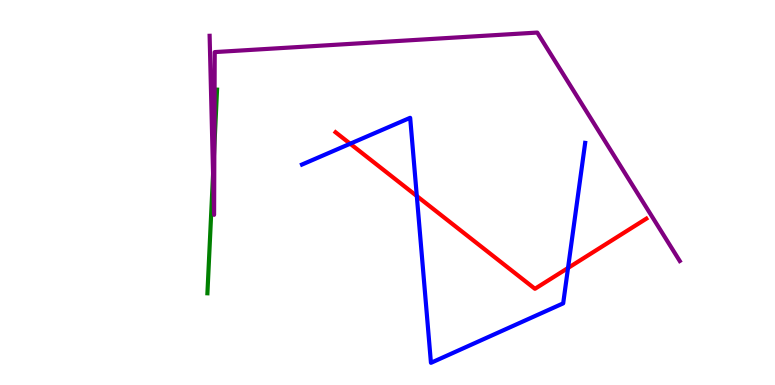[{'lines': ['blue', 'red'], 'intersections': [{'x': 4.52, 'y': 6.27}, {'x': 5.38, 'y': 4.91}, {'x': 7.33, 'y': 3.04}]}, {'lines': ['green', 'red'], 'intersections': []}, {'lines': ['purple', 'red'], 'intersections': []}, {'lines': ['blue', 'green'], 'intersections': []}, {'lines': ['blue', 'purple'], 'intersections': []}, {'lines': ['green', 'purple'], 'intersections': [{'x': 2.75, 'y': 5.48}, {'x': 2.77, 'y': 6.19}]}]